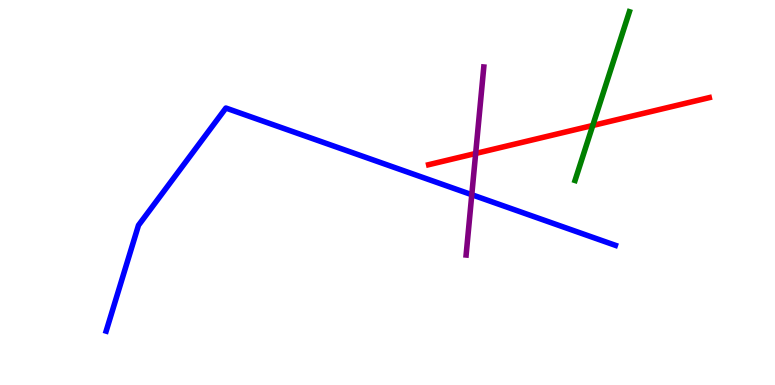[{'lines': ['blue', 'red'], 'intersections': []}, {'lines': ['green', 'red'], 'intersections': [{'x': 7.65, 'y': 6.74}]}, {'lines': ['purple', 'red'], 'intersections': [{'x': 6.14, 'y': 6.01}]}, {'lines': ['blue', 'green'], 'intersections': []}, {'lines': ['blue', 'purple'], 'intersections': [{'x': 6.09, 'y': 4.94}]}, {'lines': ['green', 'purple'], 'intersections': []}]